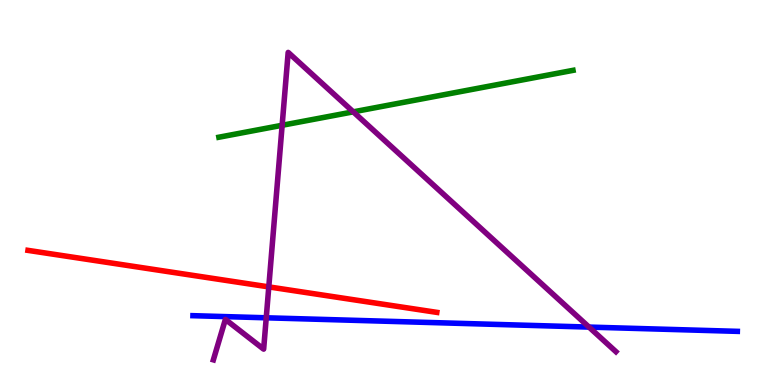[{'lines': ['blue', 'red'], 'intersections': []}, {'lines': ['green', 'red'], 'intersections': []}, {'lines': ['purple', 'red'], 'intersections': [{'x': 3.47, 'y': 2.55}]}, {'lines': ['blue', 'green'], 'intersections': []}, {'lines': ['blue', 'purple'], 'intersections': [{'x': 3.44, 'y': 1.75}, {'x': 7.6, 'y': 1.5}]}, {'lines': ['green', 'purple'], 'intersections': [{'x': 3.64, 'y': 6.75}, {'x': 4.56, 'y': 7.09}]}]